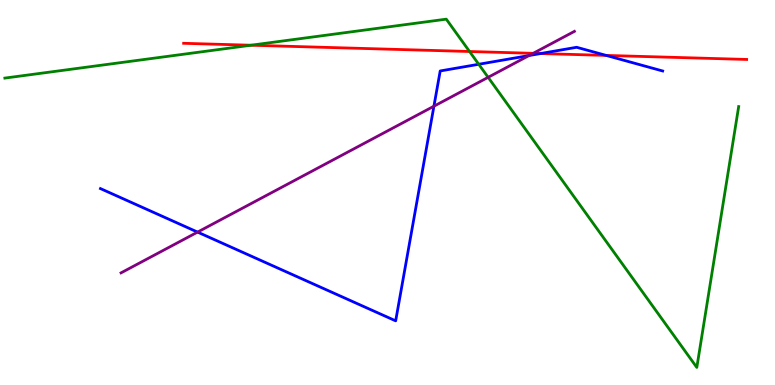[{'lines': ['blue', 'red'], 'intersections': [{'x': 6.98, 'y': 8.61}, {'x': 7.82, 'y': 8.56}]}, {'lines': ['green', 'red'], 'intersections': [{'x': 3.24, 'y': 8.83}, {'x': 6.06, 'y': 8.66}]}, {'lines': ['purple', 'red'], 'intersections': [{'x': 6.88, 'y': 8.61}]}, {'lines': ['blue', 'green'], 'intersections': [{'x': 6.18, 'y': 8.33}]}, {'lines': ['blue', 'purple'], 'intersections': [{'x': 2.55, 'y': 3.97}, {'x': 5.6, 'y': 7.24}, {'x': 6.83, 'y': 8.56}]}, {'lines': ['green', 'purple'], 'intersections': [{'x': 6.3, 'y': 7.99}]}]